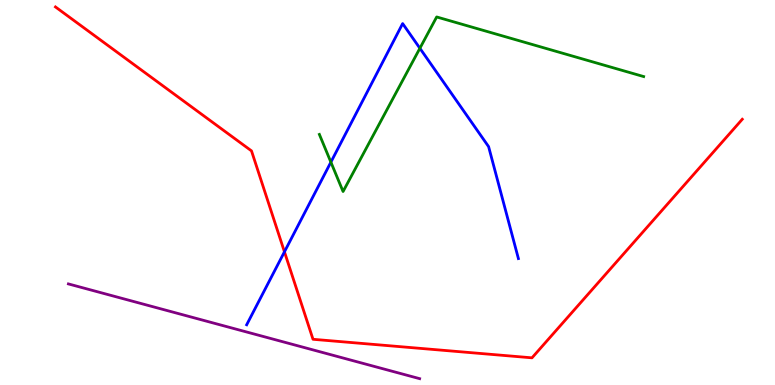[{'lines': ['blue', 'red'], 'intersections': [{'x': 3.67, 'y': 3.46}]}, {'lines': ['green', 'red'], 'intersections': []}, {'lines': ['purple', 'red'], 'intersections': []}, {'lines': ['blue', 'green'], 'intersections': [{'x': 4.27, 'y': 5.79}, {'x': 5.42, 'y': 8.75}]}, {'lines': ['blue', 'purple'], 'intersections': []}, {'lines': ['green', 'purple'], 'intersections': []}]